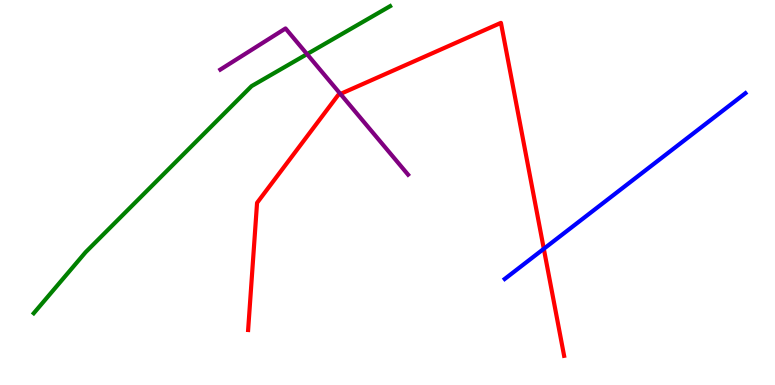[{'lines': ['blue', 'red'], 'intersections': [{'x': 7.02, 'y': 3.54}]}, {'lines': ['green', 'red'], 'intersections': []}, {'lines': ['purple', 'red'], 'intersections': [{'x': 4.39, 'y': 7.56}]}, {'lines': ['blue', 'green'], 'intersections': []}, {'lines': ['blue', 'purple'], 'intersections': []}, {'lines': ['green', 'purple'], 'intersections': [{'x': 3.96, 'y': 8.59}]}]